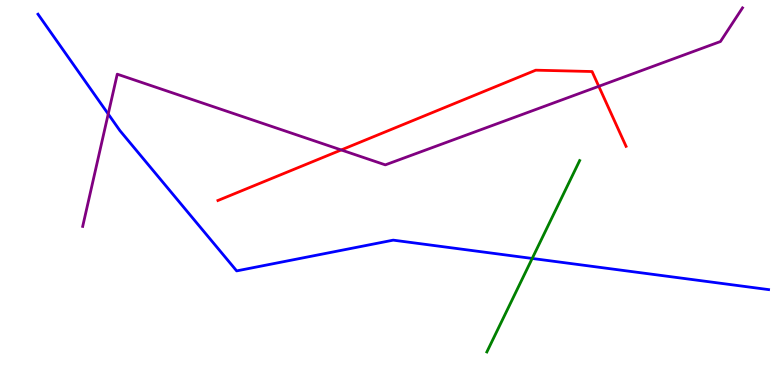[{'lines': ['blue', 'red'], 'intersections': []}, {'lines': ['green', 'red'], 'intersections': []}, {'lines': ['purple', 'red'], 'intersections': [{'x': 4.4, 'y': 6.11}, {'x': 7.73, 'y': 7.76}]}, {'lines': ['blue', 'green'], 'intersections': [{'x': 6.87, 'y': 3.29}]}, {'lines': ['blue', 'purple'], 'intersections': [{'x': 1.4, 'y': 7.04}]}, {'lines': ['green', 'purple'], 'intersections': []}]